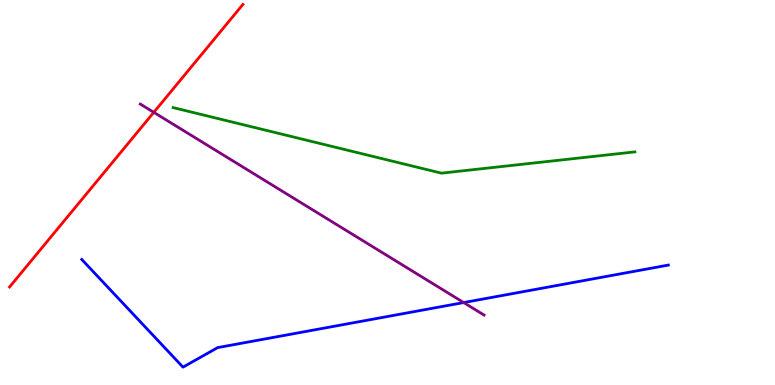[{'lines': ['blue', 'red'], 'intersections': []}, {'lines': ['green', 'red'], 'intersections': []}, {'lines': ['purple', 'red'], 'intersections': [{'x': 1.98, 'y': 7.08}]}, {'lines': ['blue', 'green'], 'intersections': []}, {'lines': ['blue', 'purple'], 'intersections': [{'x': 5.98, 'y': 2.14}]}, {'lines': ['green', 'purple'], 'intersections': []}]